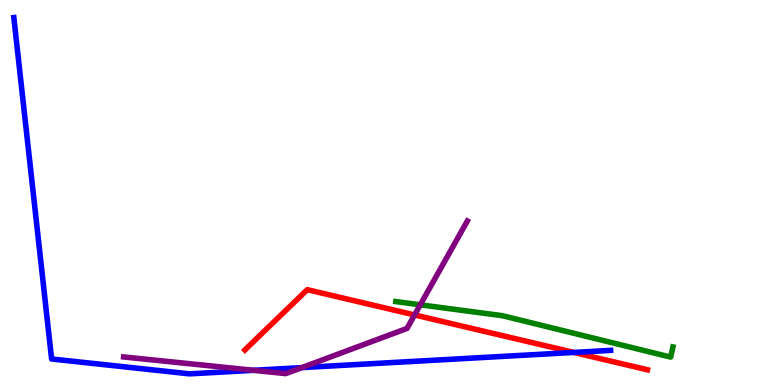[{'lines': ['blue', 'red'], 'intersections': [{'x': 7.4, 'y': 0.846}]}, {'lines': ['green', 'red'], 'intersections': []}, {'lines': ['purple', 'red'], 'intersections': [{'x': 5.35, 'y': 1.82}]}, {'lines': ['blue', 'green'], 'intersections': []}, {'lines': ['blue', 'purple'], 'intersections': [{'x': 3.27, 'y': 0.382}, {'x': 3.9, 'y': 0.452}]}, {'lines': ['green', 'purple'], 'intersections': [{'x': 5.42, 'y': 2.08}]}]